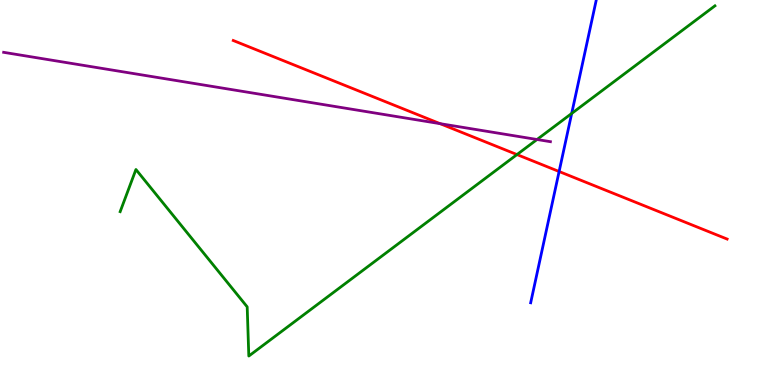[{'lines': ['blue', 'red'], 'intersections': [{'x': 7.21, 'y': 5.55}]}, {'lines': ['green', 'red'], 'intersections': [{'x': 6.67, 'y': 5.99}]}, {'lines': ['purple', 'red'], 'intersections': [{'x': 5.68, 'y': 6.79}]}, {'lines': ['blue', 'green'], 'intersections': [{'x': 7.38, 'y': 7.05}]}, {'lines': ['blue', 'purple'], 'intersections': []}, {'lines': ['green', 'purple'], 'intersections': [{'x': 6.93, 'y': 6.38}]}]